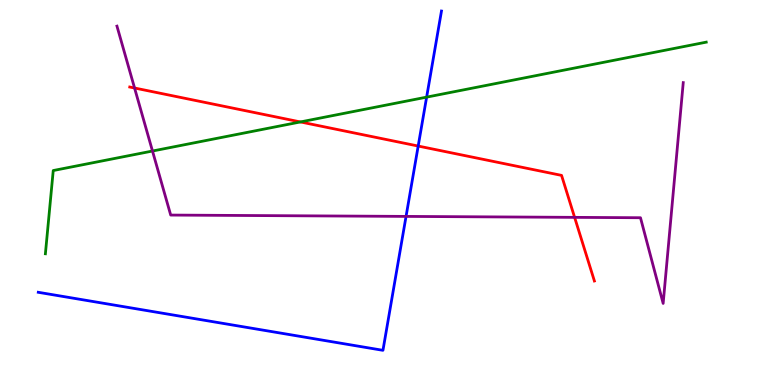[{'lines': ['blue', 'red'], 'intersections': [{'x': 5.4, 'y': 6.21}]}, {'lines': ['green', 'red'], 'intersections': [{'x': 3.88, 'y': 6.83}]}, {'lines': ['purple', 'red'], 'intersections': [{'x': 1.74, 'y': 7.71}, {'x': 7.41, 'y': 4.35}]}, {'lines': ['blue', 'green'], 'intersections': [{'x': 5.5, 'y': 7.48}]}, {'lines': ['blue', 'purple'], 'intersections': [{'x': 5.24, 'y': 4.38}]}, {'lines': ['green', 'purple'], 'intersections': [{'x': 1.97, 'y': 6.08}]}]